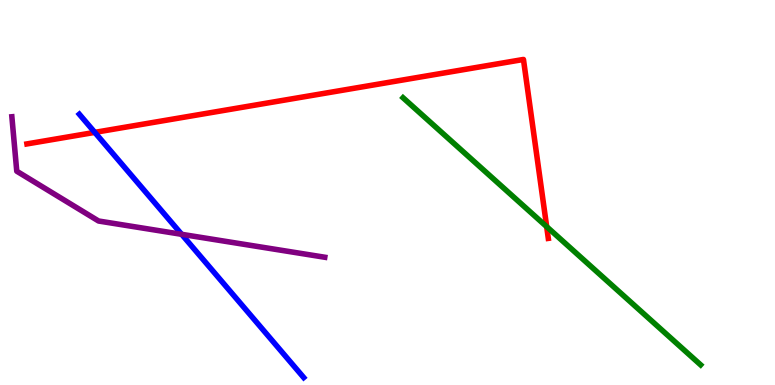[{'lines': ['blue', 'red'], 'intersections': [{'x': 1.22, 'y': 6.56}]}, {'lines': ['green', 'red'], 'intersections': [{'x': 7.05, 'y': 4.11}]}, {'lines': ['purple', 'red'], 'intersections': []}, {'lines': ['blue', 'green'], 'intersections': []}, {'lines': ['blue', 'purple'], 'intersections': [{'x': 2.34, 'y': 3.91}]}, {'lines': ['green', 'purple'], 'intersections': []}]